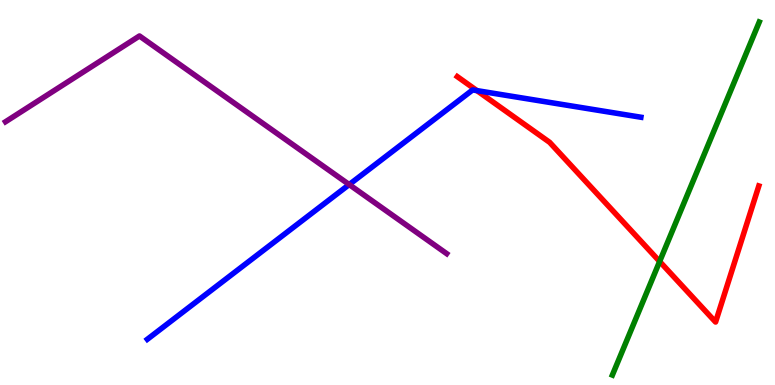[{'lines': ['blue', 'red'], 'intersections': [{'x': 6.15, 'y': 7.65}]}, {'lines': ['green', 'red'], 'intersections': [{'x': 8.51, 'y': 3.21}]}, {'lines': ['purple', 'red'], 'intersections': []}, {'lines': ['blue', 'green'], 'intersections': []}, {'lines': ['blue', 'purple'], 'intersections': [{'x': 4.51, 'y': 5.21}]}, {'lines': ['green', 'purple'], 'intersections': []}]